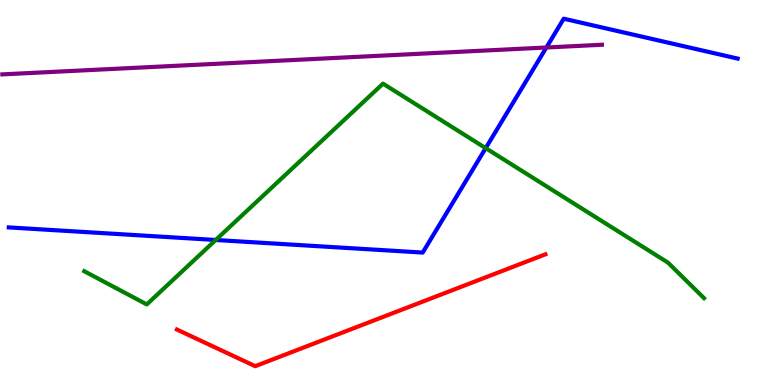[{'lines': ['blue', 'red'], 'intersections': []}, {'lines': ['green', 'red'], 'intersections': []}, {'lines': ['purple', 'red'], 'intersections': []}, {'lines': ['blue', 'green'], 'intersections': [{'x': 2.78, 'y': 3.77}, {'x': 6.27, 'y': 6.15}]}, {'lines': ['blue', 'purple'], 'intersections': [{'x': 7.05, 'y': 8.77}]}, {'lines': ['green', 'purple'], 'intersections': []}]